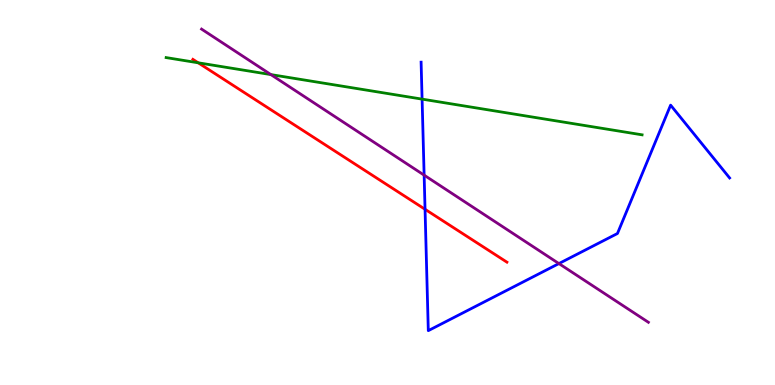[{'lines': ['blue', 'red'], 'intersections': [{'x': 5.48, 'y': 4.56}]}, {'lines': ['green', 'red'], 'intersections': [{'x': 2.56, 'y': 8.37}]}, {'lines': ['purple', 'red'], 'intersections': []}, {'lines': ['blue', 'green'], 'intersections': [{'x': 5.45, 'y': 7.43}]}, {'lines': ['blue', 'purple'], 'intersections': [{'x': 5.47, 'y': 5.45}, {'x': 7.21, 'y': 3.15}]}, {'lines': ['green', 'purple'], 'intersections': [{'x': 3.5, 'y': 8.06}]}]